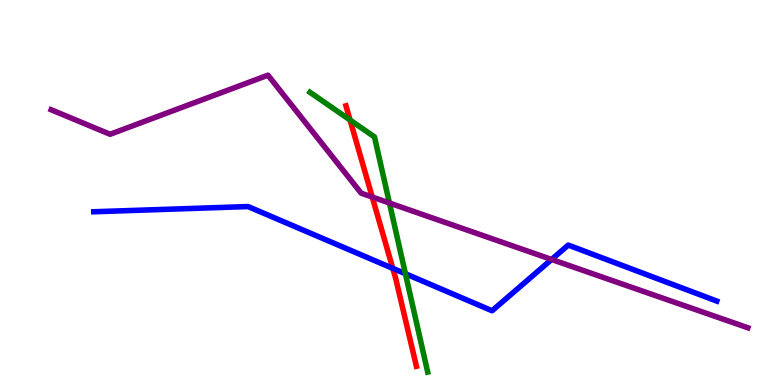[{'lines': ['blue', 'red'], 'intersections': [{'x': 5.07, 'y': 3.03}]}, {'lines': ['green', 'red'], 'intersections': [{'x': 4.52, 'y': 6.88}]}, {'lines': ['purple', 'red'], 'intersections': [{'x': 4.8, 'y': 4.88}]}, {'lines': ['blue', 'green'], 'intersections': [{'x': 5.23, 'y': 2.89}]}, {'lines': ['blue', 'purple'], 'intersections': [{'x': 7.12, 'y': 3.26}]}, {'lines': ['green', 'purple'], 'intersections': [{'x': 5.02, 'y': 4.73}]}]